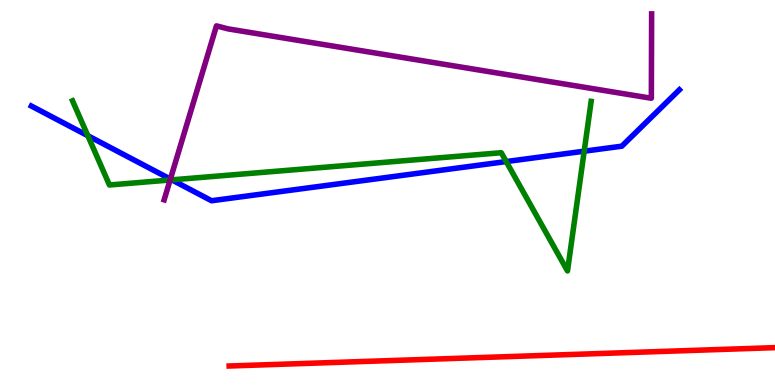[{'lines': ['blue', 'red'], 'intersections': []}, {'lines': ['green', 'red'], 'intersections': []}, {'lines': ['purple', 'red'], 'intersections': []}, {'lines': ['blue', 'green'], 'intersections': [{'x': 1.13, 'y': 6.47}, {'x': 2.22, 'y': 5.33}, {'x': 6.53, 'y': 5.8}, {'x': 7.54, 'y': 6.07}]}, {'lines': ['blue', 'purple'], 'intersections': [{'x': 2.2, 'y': 5.35}]}, {'lines': ['green', 'purple'], 'intersections': [{'x': 2.2, 'y': 5.32}]}]